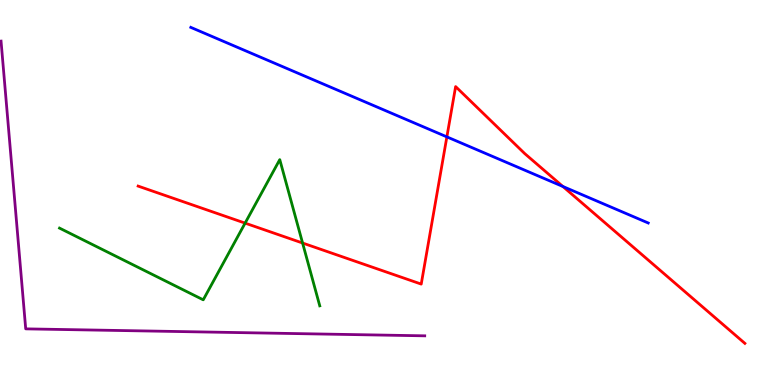[{'lines': ['blue', 'red'], 'intersections': [{'x': 5.77, 'y': 6.44}, {'x': 7.26, 'y': 5.16}]}, {'lines': ['green', 'red'], 'intersections': [{'x': 3.16, 'y': 4.2}, {'x': 3.9, 'y': 3.69}]}, {'lines': ['purple', 'red'], 'intersections': []}, {'lines': ['blue', 'green'], 'intersections': []}, {'lines': ['blue', 'purple'], 'intersections': []}, {'lines': ['green', 'purple'], 'intersections': []}]